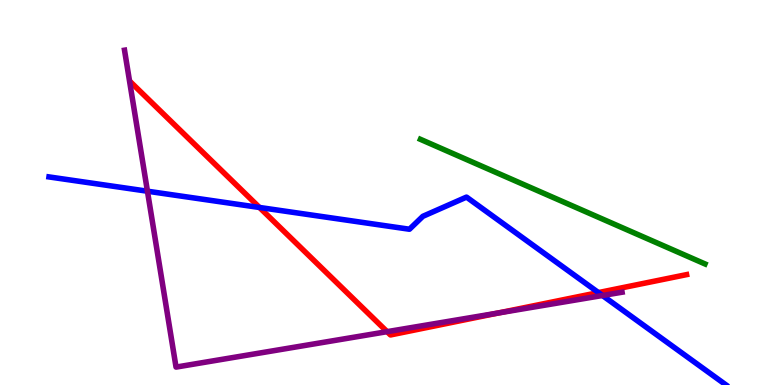[{'lines': ['blue', 'red'], 'intersections': [{'x': 3.35, 'y': 4.61}, {'x': 7.72, 'y': 2.4}]}, {'lines': ['green', 'red'], 'intersections': []}, {'lines': ['purple', 'red'], 'intersections': [{'x': 4.99, 'y': 1.39}, {'x': 6.43, 'y': 1.87}]}, {'lines': ['blue', 'green'], 'intersections': []}, {'lines': ['blue', 'purple'], 'intersections': [{'x': 1.9, 'y': 5.03}, {'x': 7.77, 'y': 2.32}]}, {'lines': ['green', 'purple'], 'intersections': []}]